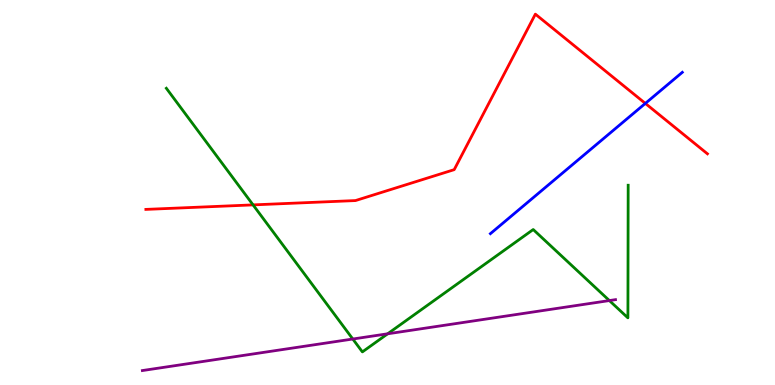[{'lines': ['blue', 'red'], 'intersections': [{'x': 8.33, 'y': 7.31}]}, {'lines': ['green', 'red'], 'intersections': [{'x': 3.27, 'y': 4.68}]}, {'lines': ['purple', 'red'], 'intersections': []}, {'lines': ['blue', 'green'], 'intersections': []}, {'lines': ['blue', 'purple'], 'intersections': []}, {'lines': ['green', 'purple'], 'intersections': [{'x': 4.55, 'y': 1.19}, {'x': 5.0, 'y': 1.33}, {'x': 7.86, 'y': 2.19}]}]